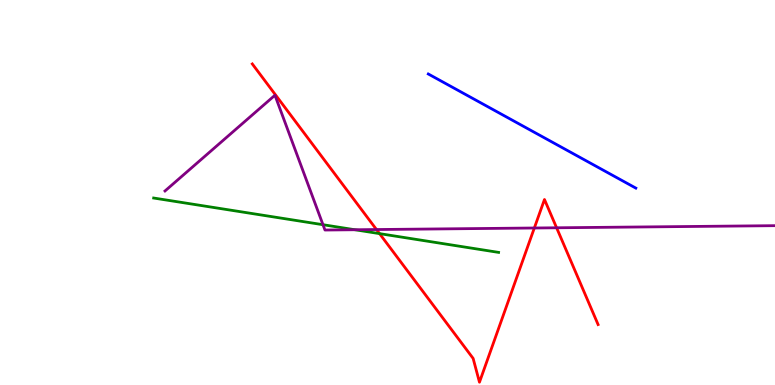[{'lines': ['blue', 'red'], 'intersections': []}, {'lines': ['green', 'red'], 'intersections': [{'x': 4.9, 'y': 3.93}]}, {'lines': ['purple', 'red'], 'intersections': [{'x': 4.86, 'y': 4.04}, {'x': 6.89, 'y': 4.08}, {'x': 7.18, 'y': 4.08}]}, {'lines': ['blue', 'green'], 'intersections': []}, {'lines': ['blue', 'purple'], 'intersections': []}, {'lines': ['green', 'purple'], 'intersections': [{'x': 4.17, 'y': 4.16}, {'x': 4.58, 'y': 4.03}]}]